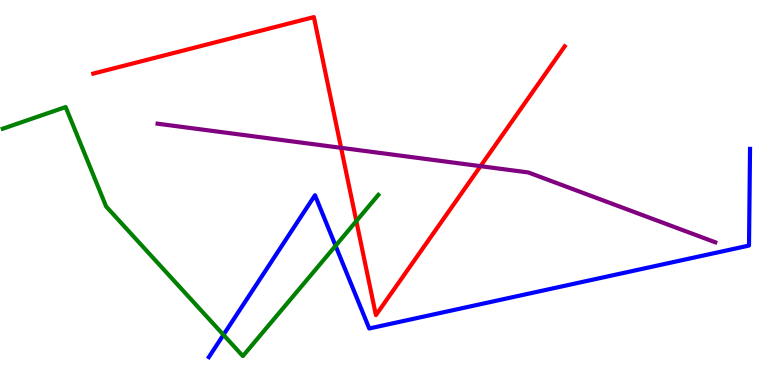[{'lines': ['blue', 'red'], 'intersections': []}, {'lines': ['green', 'red'], 'intersections': [{'x': 4.6, 'y': 4.26}]}, {'lines': ['purple', 'red'], 'intersections': [{'x': 4.4, 'y': 6.16}, {'x': 6.2, 'y': 5.68}]}, {'lines': ['blue', 'green'], 'intersections': [{'x': 2.88, 'y': 1.3}, {'x': 4.33, 'y': 3.62}]}, {'lines': ['blue', 'purple'], 'intersections': []}, {'lines': ['green', 'purple'], 'intersections': []}]